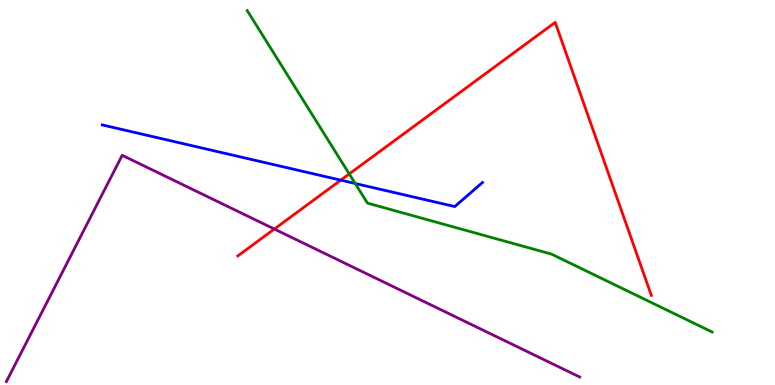[{'lines': ['blue', 'red'], 'intersections': [{'x': 4.4, 'y': 5.32}]}, {'lines': ['green', 'red'], 'intersections': [{'x': 4.51, 'y': 5.48}]}, {'lines': ['purple', 'red'], 'intersections': [{'x': 3.54, 'y': 4.05}]}, {'lines': ['blue', 'green'], 'intersections': [{'x': 4.58, 'y': 5.23}]}, {'lines': ['blue', 'purple'], 'intersections': []}, {'lines': ['green', 'purple'], 'intersections': []}]